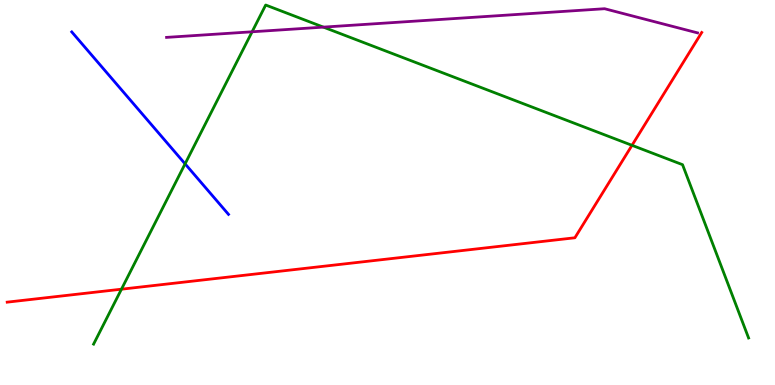[{'lines': ['blue', 'red'], 'intersections': []}, {'lines': ['green', 'red'], 'intersections': [{'x': 1.57, 'y': 2.49}, {'x': 8.15, 'y': 6.23}]}, {'lines': ['purple', 'red'], 'intersections': []}, {'lines': ['blue', 'green'], 'intersections': [{'x': 2.39, 'y': 5.74}]}, {'lines': ['blue', 'purple'], 'intersections': []}, {'lines': ['green', 'purple'], 'intersections': [{'x': 3.25, 'y': 9.17}, {'x': 4.17, 'y': 9.3}]}]